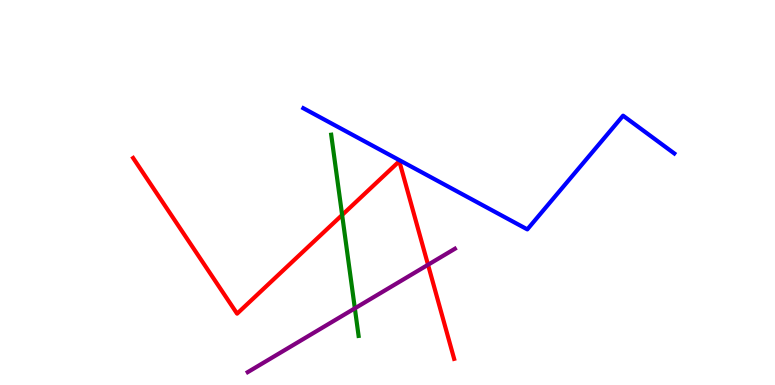[{'lines': ['blue', 'red'], 'intersections': []}, {'lines': ['green', 'red'], 'intersections': [{'x': 4.41, 'y': 4.42}]}, {'lines': ['purple', 'red'], 'intersections': [{'x': 5.52, 'y': 3.12}]}, {'lines': ['blue', 'green'], 'intersections': []}, {'lines': ['blue', 'purple'], 'intersections': []}, {'lines': ['green', 'purple'], 'intersections': [{'x': 4.58, 'y': 1.99}]}]